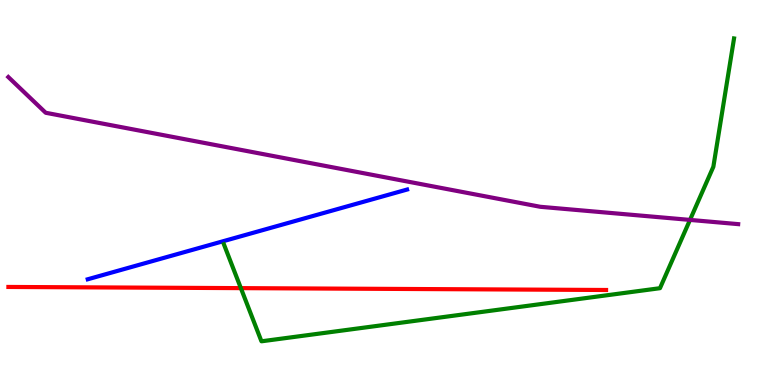[{'lines': ['blue', 'red'], 'intersections': []}, {'lines': ['green', 'red'], 'intersections': [{'x': 3.11, 'y': 2.52}]}, {'lines': ['purple', 'red'], 'intersections': []}, {'lines': ['blue', 'green'], 'intersections': []}, {'lines': ['blue', 'purple'], 'intersections': []}, {'lines': ['green', 'purple'], 'intersections': [{'x': 8.9, 'y': 4.29}]}]